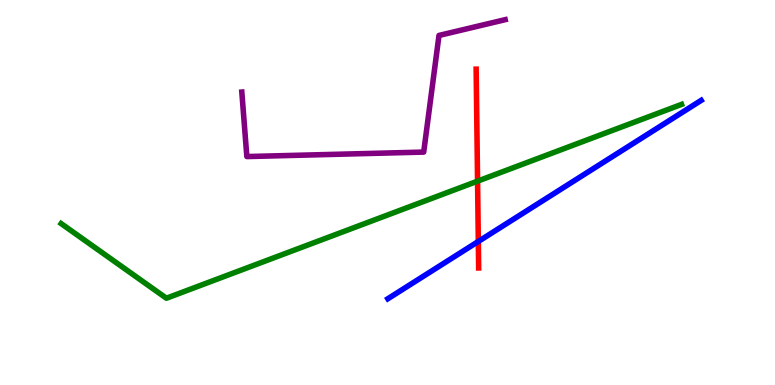[{'lines': ['blue', 'red'], 'intersections': [{'x': 6.17, 'y': 3.73}]}, {'lines': ['green', 'red'], 'intersections': [{'x': 6.16, 'y': 5.29}]}, {'lines': ['purple', 'red'], 'intersections': []}, {'lines': ['blue', 'green'], 'intersections': []}, {'lines': ['blue', 'purple'], 'intersections': []}, {'lines': ['green', 'purple'], 'intersections': []}]